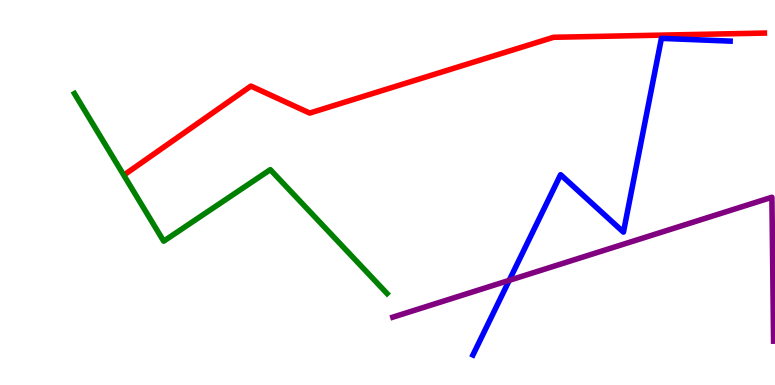[{'lines': ['blue', 'red'], 'intersections': []}, {'lines': ['green', 'red'], 'intersections': []}, {'lines': ['purple', 'red'], 'intersections': []}, {'lines': ['blue', 'green'], 'intersections': []}, {'lines': ['blue', 'purple'], 'intersections': [{'x': 6.57, 'y': 2.72}]}, {'lines': ['green', 'purple'], 'intersections': []}]